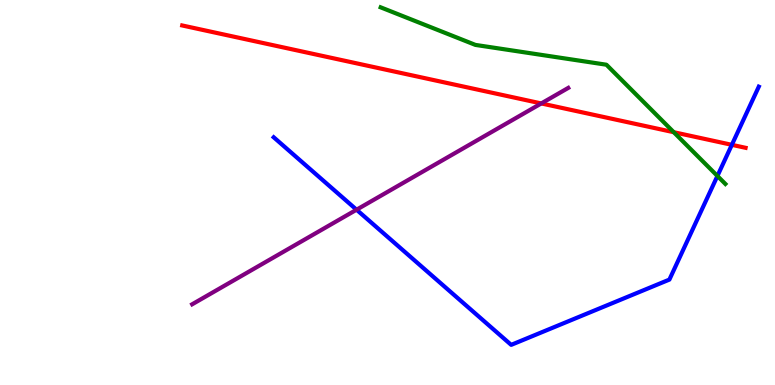[{'lines': ['blue', 'red'], 'intersections': [{'x': 9.44, 'y': 6.24}]}, {'lines': ['green', 'red'], 'intersections': [{'x': 8.69, 'y': 6.57}]}, {'lines': ['purple', 'red'], 'intersections': [{'x': 6.98, 'y': 7.31}]}, {'lines': ['blue', 'green'], 'intersections': [{'x': 9.26, 'y': 5.43}]}, {'lines': ['blue', 'purple'], 'intersections': [{'x': 4.6, 'y': 4.55}]}, {'lines': ['green', 'purple'], 'intersections': []}]